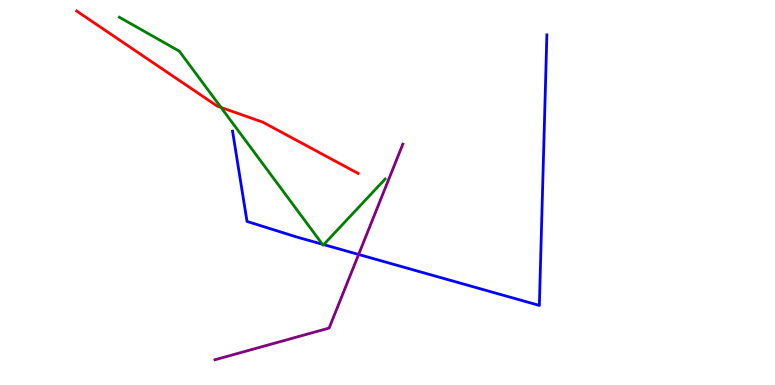[{'lines': ['blue', 'red'], 'intersections': []}, {'lines': ['green', 'red'], 'intersections': [{'x': 2.85, 'y': 7.21}]}, {'lines': ['purple', 'red'], 'intersections': []}, {'lines': ['blue', 'green'], 'intersections': [{'x': 4.16, 'y': 3.66}, {'x': 4.18, 'y': 3.65}]}, {'lines': ['blue', 'purple'], 'intersections': [{'x': 4.63, 'y': 3.39}]}, {'lines': ['green', 'purple'], 'intersections': []}]